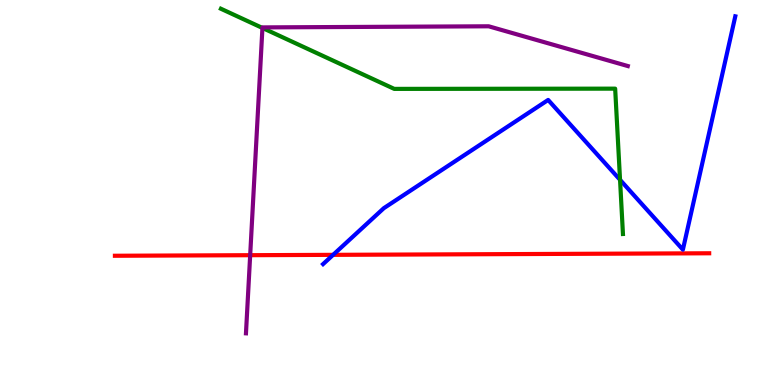[{'lines': ['blue', 'red'], 'intersections': [{'x': 4.3, 'y': 3.38}]}, {'lines': ['green', 'red'], 'intersections': []}, {'lines': ['purple', 'red'], 'intersections': [{'x': 3.23, 'y': 3.37}]}, {'lines': ['blue', 'green'], 'intersections': [{'x': 8.0, 'y': 5.33}]}, {'lines': ['blue', 'purple'], 'intersections': []}, {'lines': ['green', 'purple'], 'intersections': [{'x': 3.39, 'y': 9.27}]}]